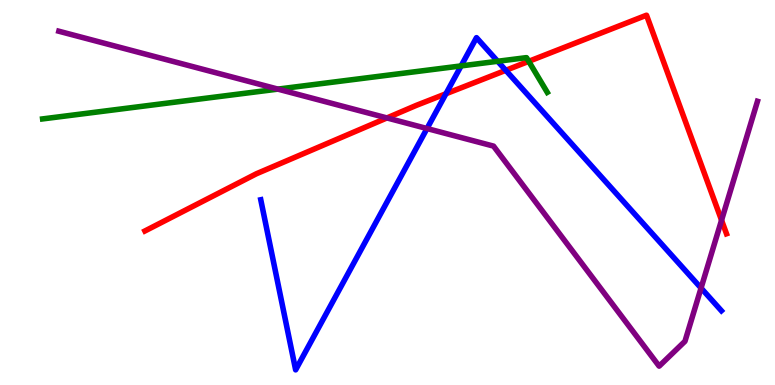[{'lines': ['blue', 'red'], 'intersections': [{'x': 5.75, 'y': 7.56}, {'x': 6.53, 'y': 8.17}]}, {'lines': ['green', 'red'], 'intersections': [{'x': 6.82, 'y': 8.41}]}, {'lines': ['purple', 'red'], 'intersections': [{'x': 4.99, 'y': 6.94}, {'x': 9.31, 'y': 4.28}]}, {'lines': ['blue', 'green'], 'intersections': [{'x': 5.95, 'y': 8.29}, {'x': 6.42, 'y': 8.41}]}, {'lines': ['blue', 'purple'], 'intersections': [{'x': 5.51, 'y': 6.66}, {'x': 9.05, 'y': 2.52}]}, {'lines': ['green', 'purple'], 'intersections': [{'x': 3.59, 'y': 7.69}]}]